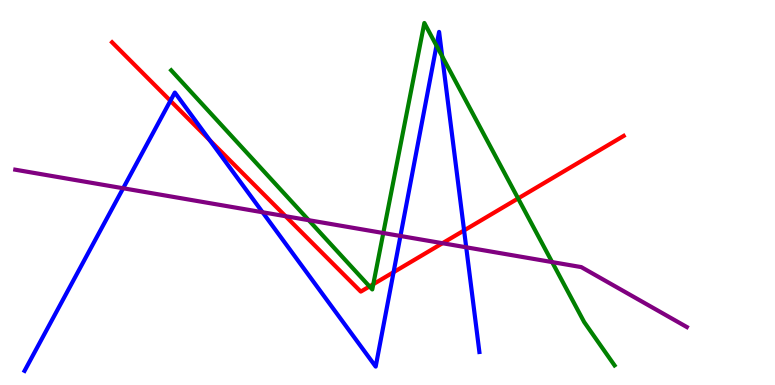[{'lines': ['blue', 'red'], 'intersections': [{'x': 2.2, 'y': 7.38}, {'x': 2.71, 'y': 6.36}, {'x': 5.08, 'y': 2.93}, {'x': 5.99, 'y': 4.01}]}, {'lines': ['green', 'red'], 'intersections': [{'x': 4.77, 'y': 2.56}, {'x': 4.82, 'y': 2.62}, {'x': 6.69, 'y': 4.85}]}, {'lines': ['purple', 'red'], 'intersections': [{'x': 3.68, 'y': 4.38}, {'x': 5.71, 'y': 3.68}]}, {'lines': ['blue', 'green'], 'intersections': [{'x': 5.63, 'y': 8.81}, {'x': 5.71, 'y': 8.54}]}, {'lines': ['blue', 'purple'], 'intersections': [{'x': 1.59, 'y': 5.11}, {'x': 3.39, 'y': 4.49}, {'x': 5.17, 'y': 3.87}, {'x': 6.02, 'y': 3.58}]}, {'lines': ['green', 'purple'], 'intersections': [{'x': 3.98, 'y': 4.28}, {'x': 4.95, 'y': 3.95}, {'x': 7.12, 'y': 3.19}]}]